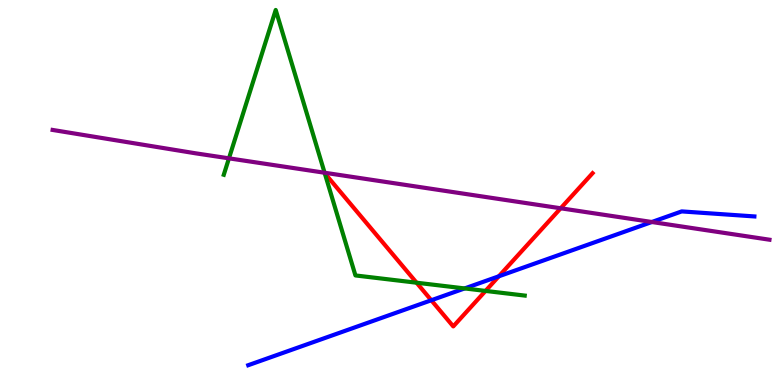[{'lines': ['blue', 'red'], 'intersections': [{'x': 5.57, 'y': 2.2}, {'x': 6.44, 'y': 2.82}]}, {'lines': ['green', 'red'], 'intersections': [{'x': 4.19, 'y': 5.5}, {'x': 5.38, 'y': 2.66}, {'x': 6.26, 'y': 2.44}]}, {'lines': ['purple', 'red'], 'intersections': [{'x': 4.18, 'y': 5.51}, {'x': 7.23, 'y': 4.59}]}, {'lines': ['blue', 'green'], 'intersections': [{'x': 6.0, 'y': 2.51}]}, {'lines': ['blue', 'purple'], 'intersections': [{'x': 8.41, 'y': 4.23}]}, {'lines': ['green', 'purple'], 'intersections': [{'x': 2.95, 'y': 5.89}, {'x': 4.19, 'y': 5.51}]}]